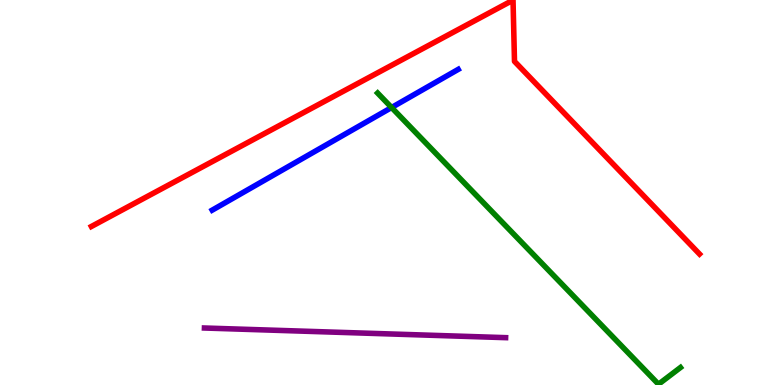[{'lines': ['blue', 'red'], 'intersections': []}, {'lines': ['green', 'red'], 'intersections': []}, {'lines': ['purple', 'red'], 'intersections': []}, {'lines': ['blue', 'green'], 'intersections': [{'x': 5.05, 'y': 7.21}]}, {'lines': ['blue', 'purple'], 'intersections': []}, {'lines': ['green', 'purple'], 'intersections': []}]